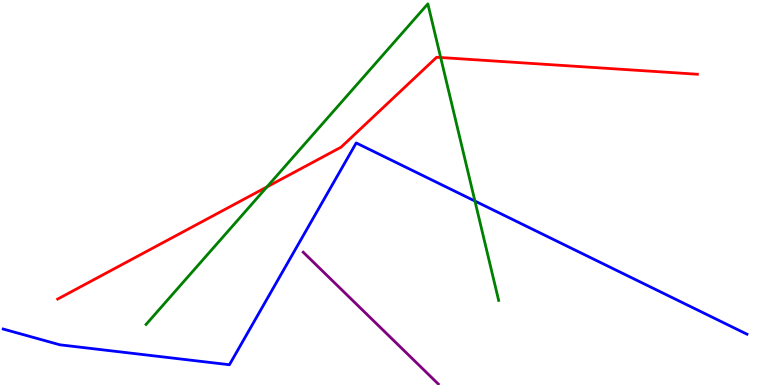[{'lines': ['blue', 'red'], 'intersections': []}, {'lines': ['green', 'red'], 'intersections': [{'x': 3.44, 'y': 5.15}, {'x': 5.69, 'y': 8.51}]}, {'lines': ['purple', 'red'], 'intersections': []}, {'lines': ['blue', 'green'], 'intersections': [{'x': 6.13, 'y': 4.78}]}, {'lines': ['blue', 'purple'], 'intersections': []}, {'lines': ['green', 'purple'], 'intersections': []}]